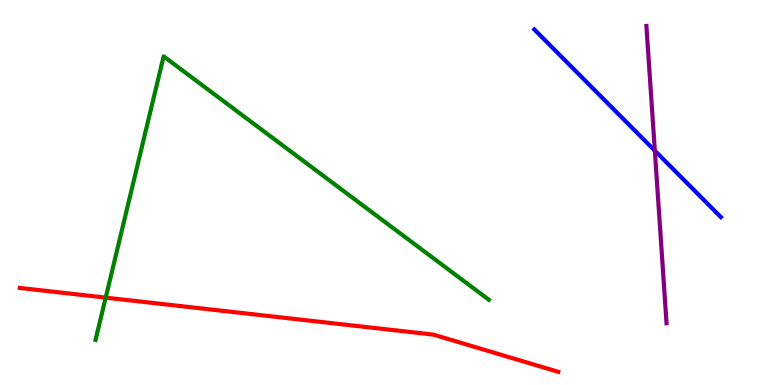[{'lines': ['blue', 'red'], 'intersections': []}, {'lines': ['green', 'red'], 'intersections': [{'x': 1.36, 'y': 2.27}]}, {'lines': ['purple', 'red'], 'intersections': []}, {'lines': ['blue', 'green'], 'intersections': []}, {'lines': ['blue', 'purple'], 'intersections': [{'x': 8.45, 'y': 6.09}]}, {'lines': ['green', 'purple'], 'intersections': []}]